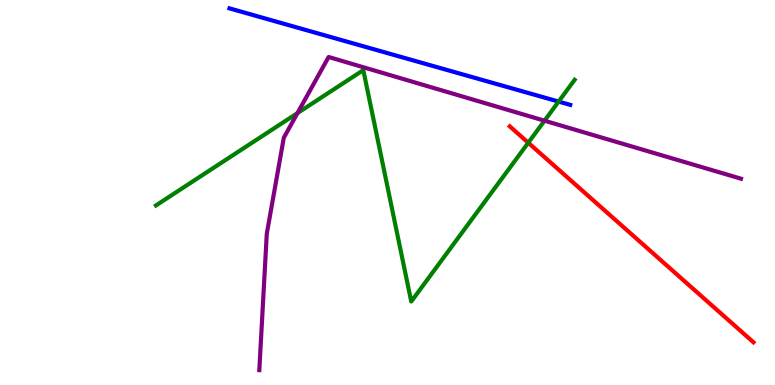[{'lines': ['blue', 'red'], 'intersections': []}, {'lines': ['green', 'red'], 'intersections': [{'x': 6.82, 'y': 6.29}]}, {'lines': ['purple', 'red'], 'intersections': []}, {'lines': ['blue', 'green'], 'intersections': [{'x': 7.21, 'y': 7.36}]}, {'lines': ['blue', 'purple'], 'intersections': []}, {'lines': ['green', 'purple'], 'intersections': [{'x': 3.84, 'y': 7.06}, {'x': 7.03, 'y': 6.86}]}]